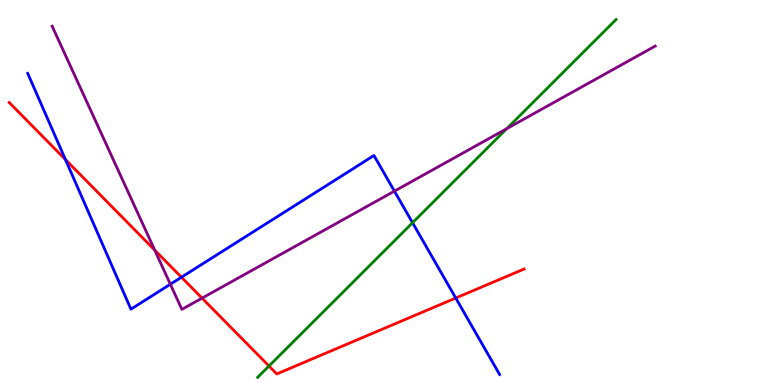[{'lines': ['blue', 'red'], 'intersections': [{'x': 0.844, 'y': 5.86}, {'x': 2.34, 'y': 2.8}, {'x': 5.88, 'y': 2.26}]}, {'lines': ['green', 'red'], 'intersections': [{'x': 3.47, 'y': 0.493}]}, {'lines': ['purple', 'red'], 'intersections': [{'x': 2.0, 'y': 3.5}, {'x': 2.61, 'y': 2.26}]}, {'lines': ['blue', 'green'], 'intersections': [{'x': 5.32, 'y': 4.22}]}, {'lines': ['blue', 'purple'], 'intersections': [{'x': 2.2, 'y': 2.62}, {'x': 5.09, 'y': 5.04}]}, {'lines': ['green', 'purple'], 'intersections': [{'x': 6.54, 'y': 6.66}]}]